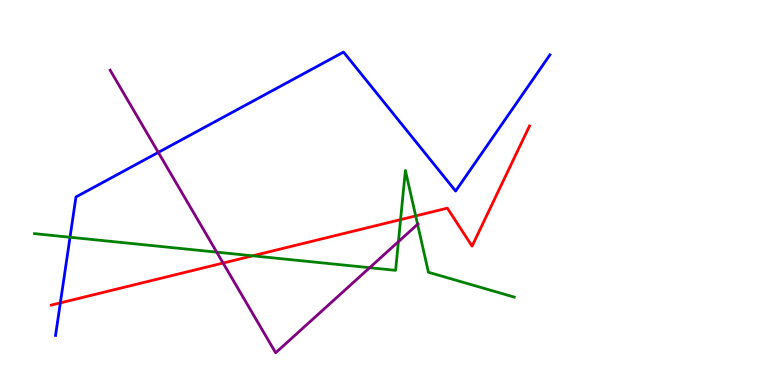[{'lines': ['blue', 'red'], 'intersections': [{'x': 0.779, 'y': 2.13}]}, {'lines': ['green', 'red'], 'intersections': [{'x': 3.26, 'y': 3.36}, {'x': 5.17, 'y': 4.3}, {'x': 5.36, 'y': 4.39}]}, {'lines': ['purple', 'red'], 'intersections': [{'x': 2.88, 'y': 3.17}]}, {'lines': ['blue', 'green'], 'intersections': [{'x': 0.903, 'y': 3.84}]}, {'lines': ['blue', 'purple'], 'intersections': [{'x': 2.04, 'y': 6.04}]}, {'lines': ['green', 'purple'], 'intersections': [{'x': 2.8, 'y': 3.45}, {'x': 4.77, 'y': 3.05}, {'x': 5.14, 'y': 3.72}, {'x': 5.39, 'y': 4.17}]}]